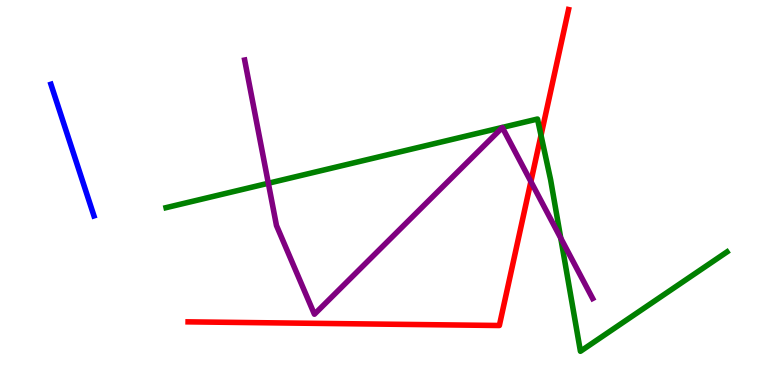[{'lines': ['blue', 'red'], 'intersections': []}, {'lines': ['green', 'red'], 'intersections': [{'x': 6.98, 'y': 6.48}]}, {'lines': ['purple', 'red'], 'intersections': [{'x': 6.85, 'y': 5.28}]}, {'lines': ['blue', 'green'], 'intersections': []}, {'lines': ['blue', 'purple'], 'intersections': []}, {'lines': ['green', 'purple'], 'intersections': [{'x': 3.46, 'y': 5.24}, {'x': 7.24, 'y': 3.81}]}]